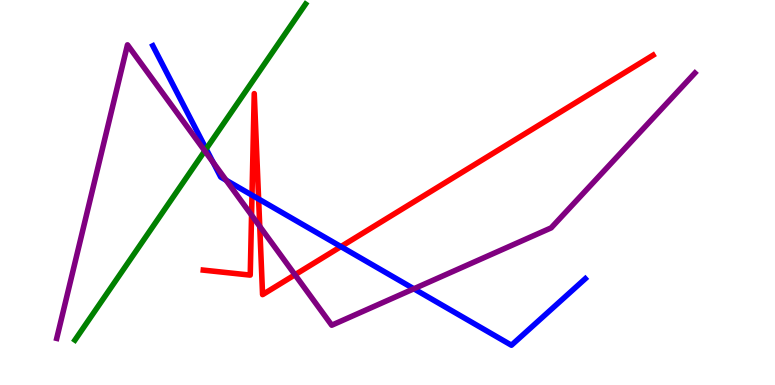[{'lines': ['blue', 'red'], 'intersections': [{'x': 3.25, 'y': 4.93}, {'x': 3.34, 'y': 4.83}, {'x': 4.4, 'y': 3.59}]}, {'lines': ['green', 'red'], 'intersections': []}, {'lines': ['purple', 'red'], 'intersections': [{'x': 3.25, 'y': 4.41}, {'x': 3.35, 'y': 4.12}, {'x': 3.81, 'y': 2.86}]}, {'lines': ['blue', 'green'], 'intersections': [{'x': 2.66, 'y': 6.13}]}, {'lines': ['blue', 'purple'], 'intersections': [{'x': 2.75, 'y': 5.78}, {'x': 2.92, 'y': 5.32}, {'x': 5.34, 'y': 2.5}]}, {'lines': ['green', 'purple'], 'intersections': [{'x': 2.64, 'y': 6.08}]}]